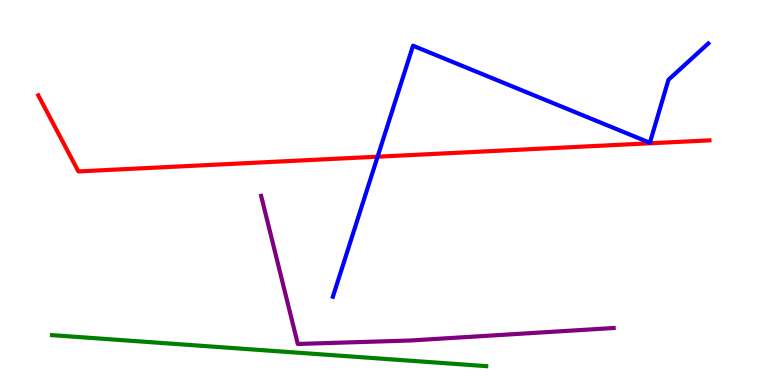[{'lines': ['blue', 'red'], 'intersections': [{'x': 4.87, 'y': 5.93}]}, {'lines': ['green', 'red'], 'intersections': []}, {'lines': ['purple', 'red'], 'intersections': []}, {'lines': ['blue', 'green'], 'intersections': []}, {'lines': ['blue', 'purple'], 'intersections': []}, {'lines': ['green', 'purple'], 'intersections': []}]